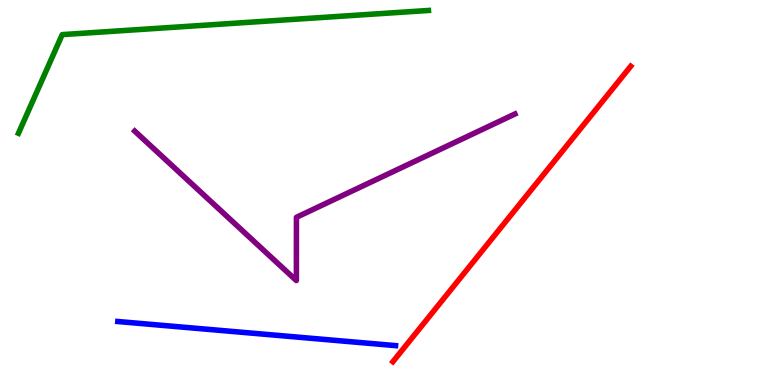[{'lines': ['blue', 'red'], 'intersections': []}, {'lines': ['green', 'red'], 'intersections': []}, {'lines': ['purple', 'red'], 'intersections': []}, {'lines': ['blue', 'green'], 'intersections': []}, {'lines': ['blue', 'purple'], 'intersections': []}, {'lines': ['green', 'purple'], 'intersections': []}]